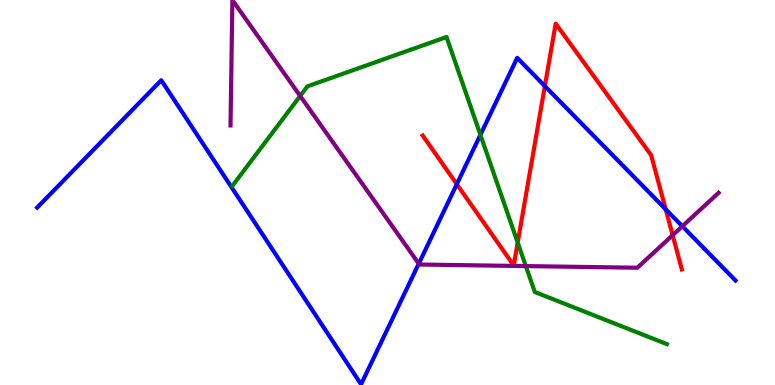[{'lines': ['blue', 'red'], 'intersections': [{'x': 5.89, 'y': 5.22}, {'x': 7.03, 'y': 7.76}, {'x': 8.59, 'y': 4.56}]}, {'lines': ['green', 'red'], 'intersections': [{'x': 6.68, 'y': 3.7}]}, {'lines': ['purple', 'red'], 'intersections': [{'x': 8.68, 'y': 3.89}]}, {'lines': ['blue', 'green'], 'intersections': [{'x': 6.2, 'y': 6.5}]}, {'lines': ['blue', 'purple'], 'intersections': [{'x': 5.4, 'y': 3.15}, {'x': 8.8, 'y': 4.12}]}, {'lines': ['green', 'purple'], 'intersections': [{'x': 3.87, 'y': 7.51}, {'x': 6.79, 'y': 3.09}]}]